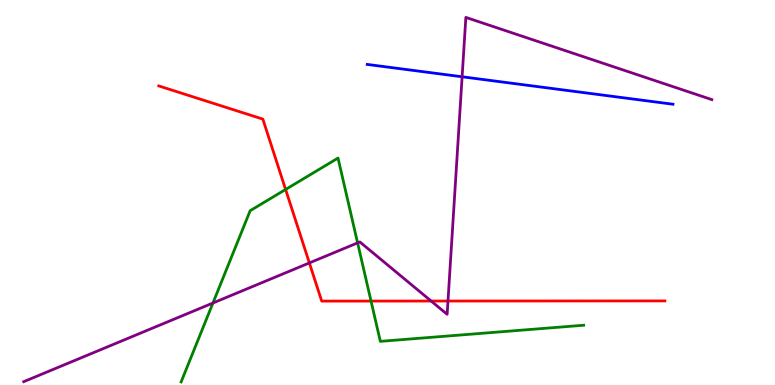[{'lines': ['blue', 'red'], 'intersections': []}, {'lines': ['green', 'red'], 'intersections': [{'x': 3.69, 'y': 5.08}, {'x': 4.79, 'y': 2.18}]}, {'lines': ['purple', 'red'], 'intersections': [{'x': 3.99, 'y': 3.17}, {'x': 5.56, 'y': 2.18}, {'x': 5.78, 'y': 2.18}]}, {'lines': ['blue', 'green'], 'intersections': []}, {'lines': ['blue', 'purple'], 'intersections': [{'x': 5.96, 'y': 8.01}]}, {'lines': ['green', 'purple'], 'intersections': [{'x': 2.75, 'y': 2.13}, {'x': 4.61, 'y': 3.69}]}]